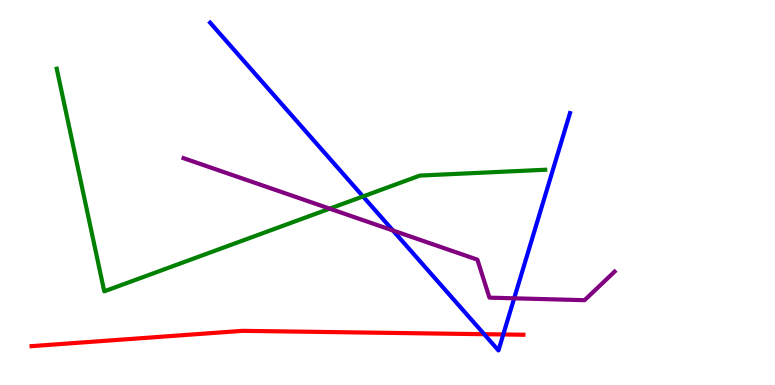[{'lines': ['blue', 'red'], 'intersections': [{'x': 6.25, 'y': 1.32}, {'x': 6.49, 'y': 1.31}]}, {'lines': ['green', 'red'], 'intersections': []}, {'lines': ['purple', 'red'], 'intersections': []}, {'lines': ['blue', 'green'], 'intersections': [{'x': 4.68, 'y': 4.9}]}, {'lines': ['blue', 'purple'], 'intersections': [{'x': 5.07, 'y': 4.01}, {'x': 6.63, 'y': 2.25}]}, {'lines': ['green', 'purple'], 'intersections': [{'x': 4.25, 'y': 4.58}]}]